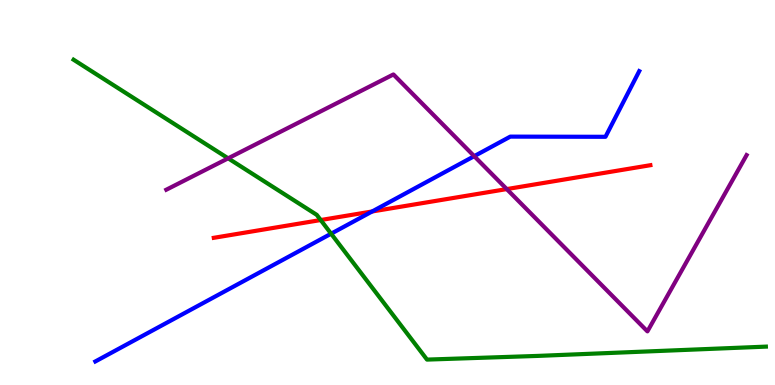[{'lines': ['blue', 'red'], 'intersections': [{'x': 4.8, 'y': 4.51}]}, {'lines': ['green', 'red'], 'intersections': [{'x': 4.14, 'y': 4.28}]}, {'lines': ['purple', 'red'], 'intersections': [{'x': 6.54, 'y': 5.09}]}, {'lines': ['blue', 'green'], 'intersections': [{'x': 4.27, 'y': 3.93}]}, {'lines': ['blue', 'purple'], 'intersections': [{'x': 6.12, 'y': 5.94}]}, {'lines': ['green', 'purple'], 'intersections': [{'x': 2.94, 'y': 5.89}]}]